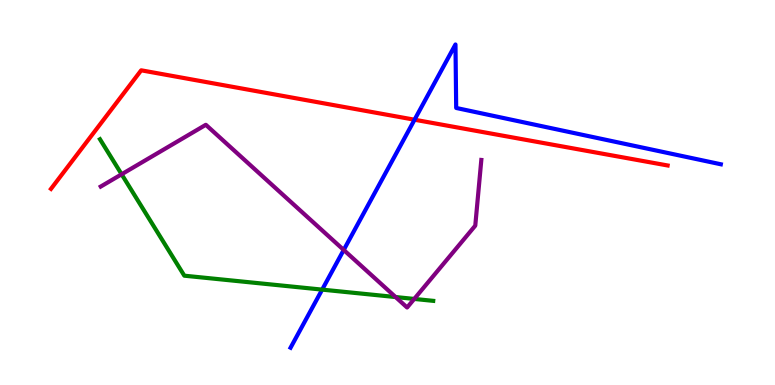[{'lines': ['blue', 'red'], 'intersections': [{'x': 5.35, 'y': 6.89}]}, {'lines': ['green', 'red'], 'intersections': []}, {'lines': ['purple', 'red'], 'intersections': []}, {'lines': ['blue', 'green'], 'intersections': [{'x': 4.16, 'y': 2.48}]}, {'lines': ['blue', 'purple'], 'intersections': [{'x': 4.44, 'y': 3.51}]}, {'lines': ['green', 'purple'], 'intersections': [{'x': 1.57, 'y': 5.47}, {'x': 5.1, 'y': 2.28}, {'x': 5.35, 'y': 2.24}]}]